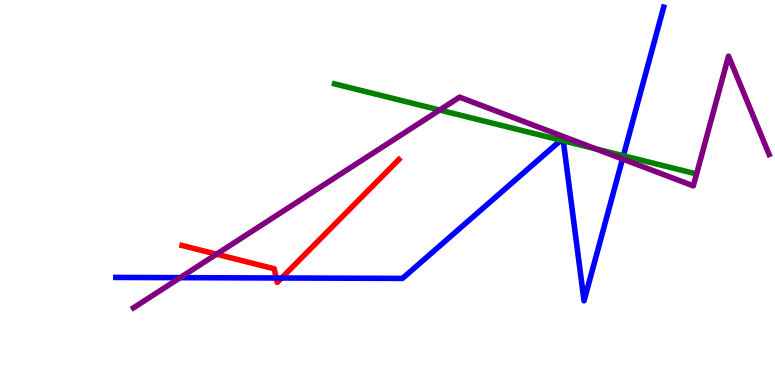[{'lines': ['blue', 'red'], 'intersections': [{'x': 3.56, 'y': 2.78}, {'x': 3.63, 'y': 2.78}]}, {'lines': ['green', 'red'], 'intersections': []}, {'lines': ['purple', 'red'], 'intersections': [{'x': 2.79, 'y': 3.4}]}, {'lines': ['blue', 'green'], 'intersections': [{'x': 7.24, 'y': 6.36}, {'x': 7.27, 'y': 6.34}, {'x': 8.04, 'y': 5.95}]}, {'lines': ['blue', 'purple'], 'intersections': [{'x': 2.33, 'y': 2.79}, {'x': 8.03, 'y': 5.87}]}, {'lines': ['green', 'purple'], 'intersections': [{'x': 5.67, 'y': 7.14}, {'x': 7.69, 'y': 6.13}]}]